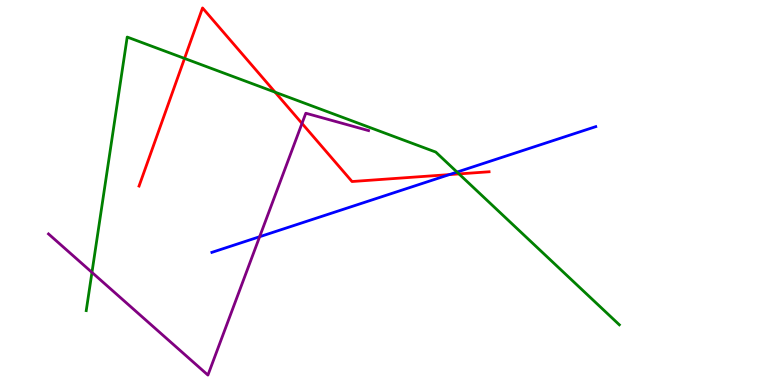[{'lines': ['blue', 'red'], 'intersections': [{'x': 5.8, 'y': 5.46}]}, {'lines': ['green', 'red'], 'intersections': [{'x': 2.38, 'y': 8.48}, {'x': 3.55, 'y': 7.61}, {'x': 5.92, 'y': 5.48}]}, {'lines': ['purple', 'red'], 'intersections': [{'x': 3.9, 'y': 6.79}]}, {'lines': ['blue', 'green'], 'intersections': [{'x': 5.9, 'y': 5.53}]}, {'lines': ['blue', 'purple'], 'intersections': [{'x': 3.35, 'y': 3.85}]}, {'lines': ['green', 'purple'], 'intersections': [{'x': 1.19, 'y': 2.92}]}]